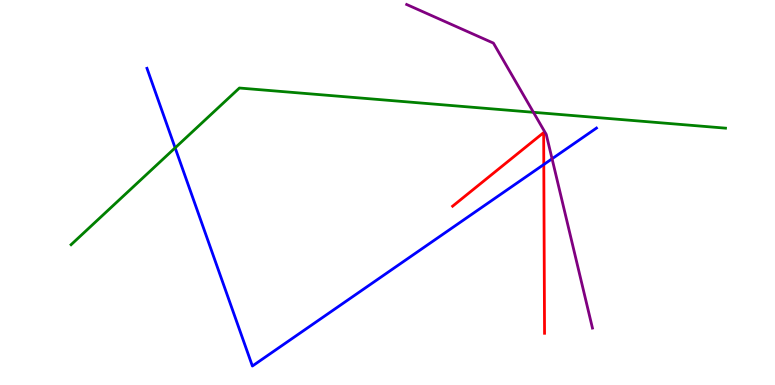[{'lines': ['blue', 'red'], 'intersections': [{'x': 7.02, 'y': 5.73}]}, {'lines': ['green', 'red'], 'intersections': []}, {'lines': ['purple', 'red'], 'intersections': []}, {'lines': ['blue', 'green'], 'intersections': [{'x': 2.26, 'y': 6.16}]}, {'lines': ['blue', 'purple'], 'intersections': [{'x': 7.12, 'y': 5.88}]}, {'lines': ['green', 'purple'], 'intersections': [{'x': 6.88, 'y': 7.08}]}]